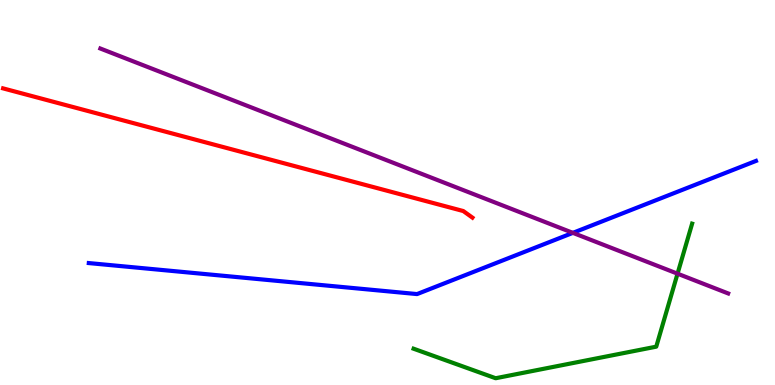[{'lines': ['blue', 'red'], 'intersections': []}, {'lines': ['green', 'red'], 'intersections': []}, {'lines': ['purple', 'red'], 'intersections': []}, {'lines': ['blue', 'green'], 'intersections': []}, {'lines': ['blue', 'purple'], 'intersections': [{'x': 7.39, 'y': 3.95}]}, {'lines': ['green', 'purple'], 'intersections': [{'x': 8.74, 'y': 2.89}]}]